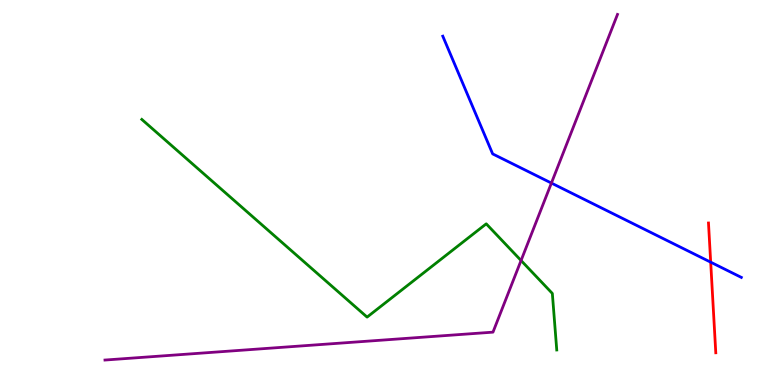[{'lines': ['blue', 'red'], 'intersections': [{'x': 9.17, 'y': 3.19}]}, {'lines': ['green', 'red'], 'intersections': []}, {'lines': ['purple', 'red'], 'intersections': []}, {'lines': ['blue', 'green'], 'intersections': []}, {'lines': ['blue', 'purple'], 'intersections': [{'x': 7.11, 'y': 5.24}]}, {'lines': ['green', 'purple'], 'intersections': [{'x': 6.72, 'y': 3.23}]}]